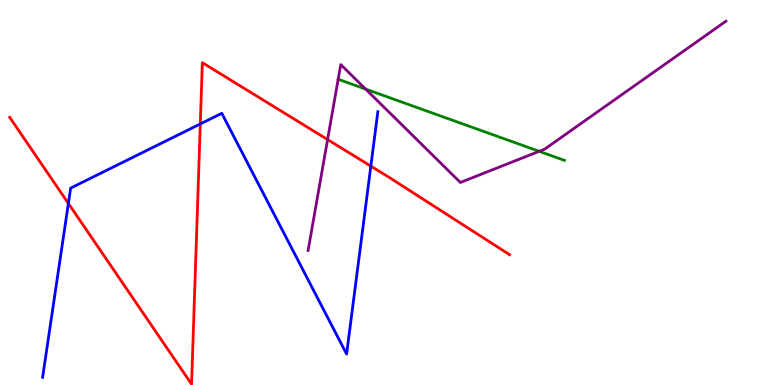[{'lines': ['blue', 'red'], 'intersections': [{'x': 0.882, 'y': 4.72}, {'x': 2.58, 'y': 6.78}, {'x': 4.79, 'y': 5.68}]}, {'lines': ['green', 'red'], 'intersections': []}, {'lines': ['purple', 'red'], 'intersections': [{'x': 4.23, 'y': 6.37}]}, {'lines': ['blue', 'green'], 'intersections': []}, {'lines': ['blue', 'purple'], 'intersections': []}, {'lines': ['green', 'purple'], 'intersections': [{'x': 4.72, 'y': 7.69}, {'x': 6.96, 'y': 6.07}]}]